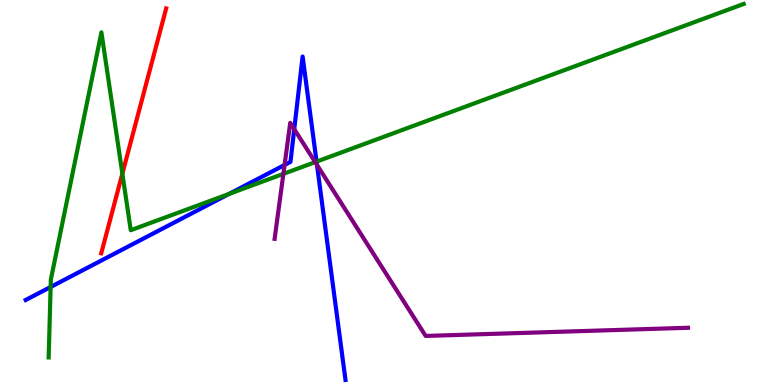[{'lines': ['blue', 'red'], 'intersections': []}, {'lines': ['green', 'red'], 'intersections': [{'x': 1.58, 'y': 5.49}]}, {'lines': ['purple', 'red'], 'intersections': []}, {'lines': ['blue', 'green'], 'intersections': [{'x': 0.653, 'y': 2.55}, {'x': 2.96, 'y': 4.96}, {'x': 4.08, 'y': 5.8}]}, {'lines': ['blue', 'purple'], 'intersections': [{'x': 3.67, 'y': 5.72}, {'x': 3.8, 'y': 6.65}, {'x': 4.09, 'y': 5.72}]}, {'lines': ['green', 'purple'], 'intersections': [{'x': 3.66, 'y': 5.48}, {'x': 4.07, 'y': 5.79}]}]